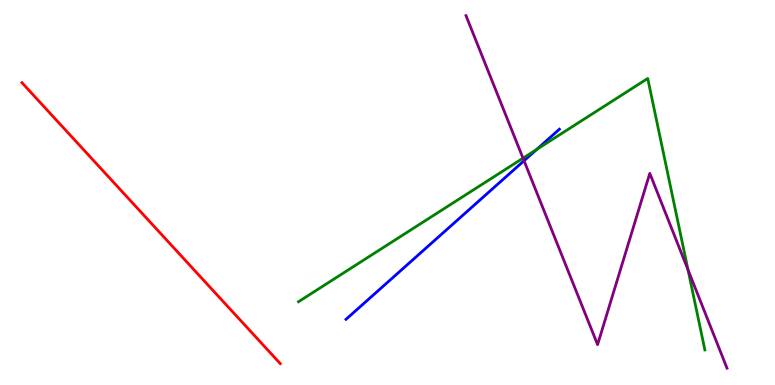[{'lines': ['blue', 'red'], 'intersections': []}, {'lines': ['green', 'red'], 'intersections': []}, {'lines': ['purple', 'red'], 'intersections': []}, {'lines': ['blue', 'green'], 'intersections': [{'x': 6.93, 'y': 6.12}]}, {'lines': ['blue', 'purple'], 'intersections': [{'x': 6.76, 'y': 5.82}]}, {'lines': ['green', 'purple'], 'intersections': [{'x': 6.75, 'y': 5.89}, {'x': 8.88, 'y': 2.99}]}]